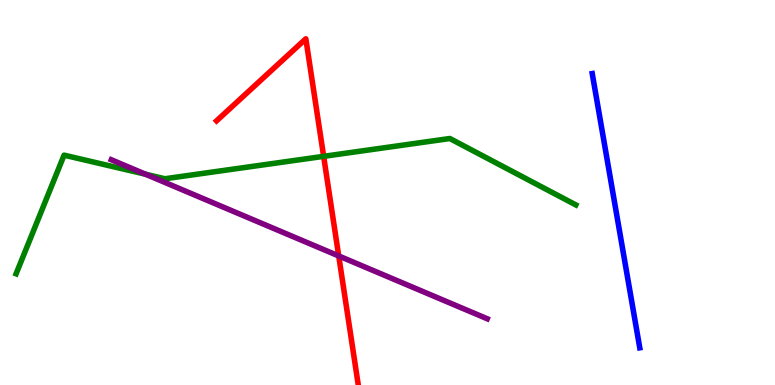[{'lines': ['blue', 'red'], 'intersections': []}, {'lines': ['green', 'red'], 'intersections': [{'x': 4.18, 'y': 5.94}]}, {'lines': ['purple', 'red'], 'intersections': [{'x': 4.37, 'y': 3.35}]}, {'lines': ['blue', 'green'], 'intersections': []}, {'lines': ['blue', 'purple'], 'intersections': []}, {'lines': ['green', 'purple'], 'intersections': [{'x': 1.88, 'y': 5.47}]}]